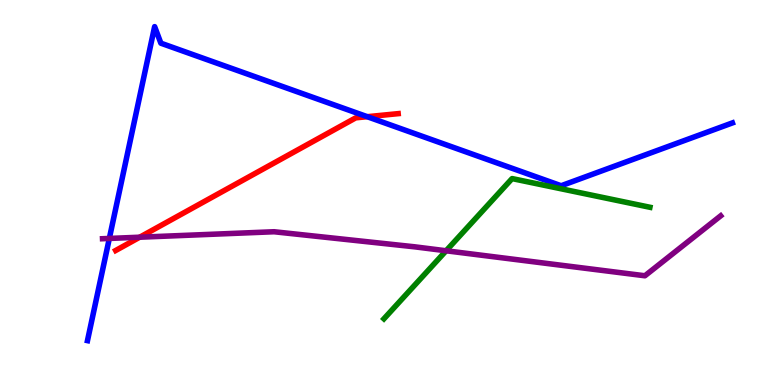[{'lines': ['blue', 'red'], 'intersections': [{'x': 4.74, 'y': 6.97}]}, {'lines': ['green', 'red'], 'intersections': []}, {'lines': ['purple', 'red'], 'intersections': [{'x': 1.8, 'y': 3.84}]}, {'lines': ['blue', 'green'], 'intersections': []}, {'lines': ['blue', 'purple'], 'intersections': [{'x': 1.41, 'y': 3.81}]}, {'lines': ['green', 'purple'], 'intersections': [{'x': 5.76, 'y': 3.49}]}]